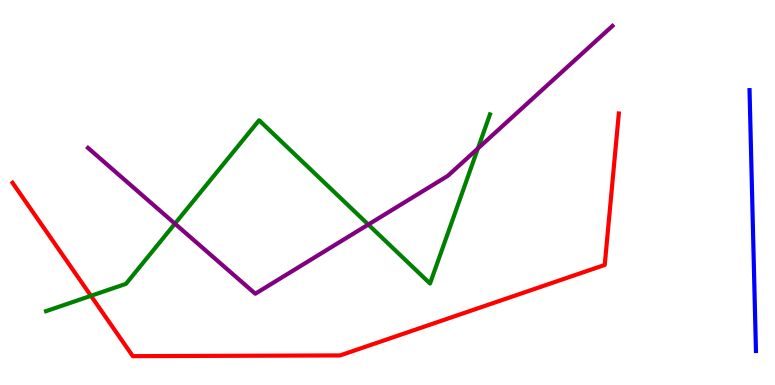[{'lines': ['blue', 'red'], 'intersections': []}, {'lines': ['green', 'red'], 'intersections': [{'x': 1.17, 'y': 2.32}]}, {'lines': ['purple', 'red'], 'intersections': []}, {'lines': ['blue', 'green'], 'intersections': []}, {'lines': ['blue', 'purple'], 'intersections': []}, {'lines': ['green', 'purple'], 'intersections': [{'x': 2.26, 'y': 4.19}, {'x': 4.75, 'y': 4.17}, {'x': 6.17, 'y': 6.14}]}]